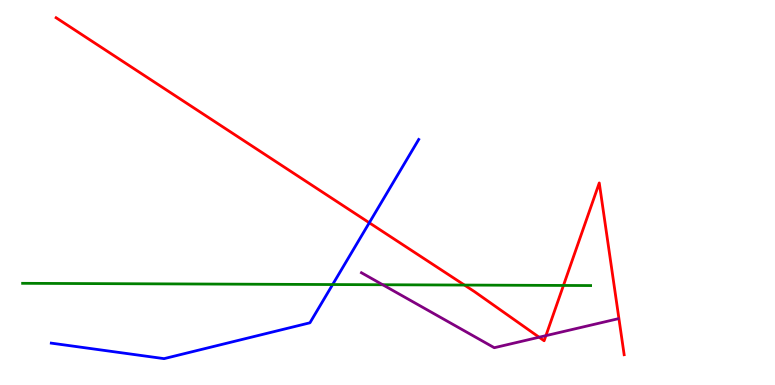[{'lines': ['blue', 'red'], 'intersections': [{'x': 4.76, 'y': 4.21}]}, {'lines': ['green', 'red'], 'intersections': [{'x': 5.99, 'y': 2.6}, {'x': 7.27, 'y': 2.59}]}, {'lines': ['purple', 'red'], 'intersections': [{'x': 6.96, 'y': 1.24}, {'x': 7.04, 'y': 1.28}]}, {'lines': ['blue', 'green'], 'intersections': [{'x': 4.29, 'y': 2.61}]}, {'lines': ['blue', 'purple'], 'intersections': []}, {'lines': ['green', 'purple'], 'intersections': [{'x': 4.94, 'y': 2.6}]}]